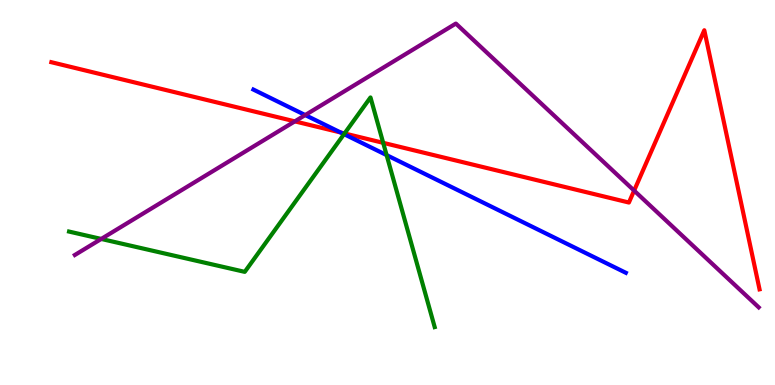[{'lines': ['blue', 'red'], 'intersections': [{'x': 4.4, 'y': 6.56}]}, {'lines': ['green', 'red'], 'intersections': [{'x': 4.45, 'y': 6.53}, {'x': 4.94, 'y': 6.29}]}, {'lines': ['purple', 'red'], 'intersections': [{'x': 3.8, 'y': 6.85}, {'x': 8.18, 'y': 5.05}]}, {'lines': ['blue', 'green'], 'intersections': [{'x': 4.44, 'y': 6.52}, {'x': 4.99, 'y': 5.97}]}, {'lines': ['blue', 'purple'], 'intersections': [{'x': 3.94, 'y': 7.01}]}, {'lines': ['green', 'purple'], 'intersections': [{'x': 1.31, 'y': 3.79}]}]